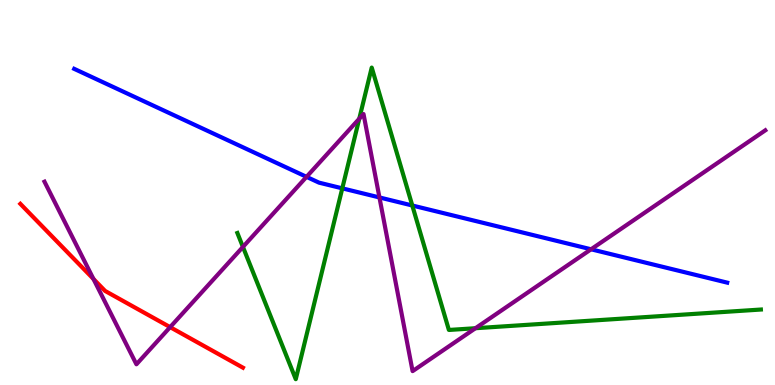[{'lines': ['blue', 'red'], 'intersections': []}, {'lines': ['green', 'red'], 'intersections': []}, {'lines': ['purple', 'red'], 'intersections': [{'x': 1.21, 'y': 2.75}, {'x': 2.2, 'y': 1.5}]}, {'lines': ['blue', 'green'], 'intersections': [{'x': 4.42, 'y': 5.11}, {'x': 5.32, 'y': 4.66}]}, {'lines': ['blue', 'purple'], 'intersections': [{'x': 3.96, 'y': 5.41}, {'x': 4.9, 'y': 4.87}, {'x': 7.63, 'y': 3.53}]}, {'lines': ['green', 'purple'], 'intersections': [{'x': 3.13, 'y': 3.59}, {'x': 4.64, 'y': 6.92}, {'x': 6.13, 'y': 1.47}]}]